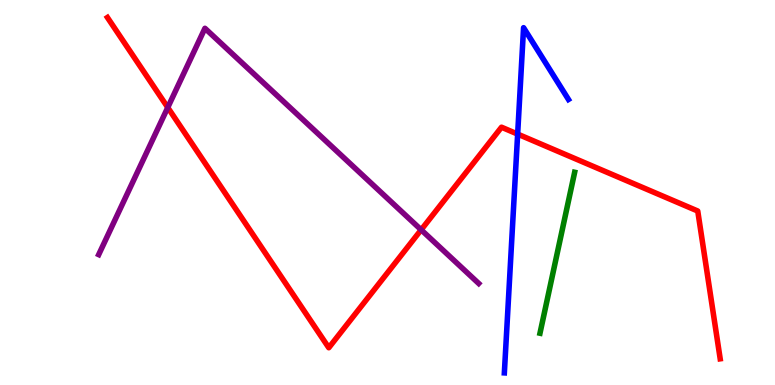[{'lines': ['blue', 'red'], 'intersections': [{'x': 6.68, 'y': 6.52}]}, {'lines': ['green', 'red'], 'intersections': []}, {'lines': ['purple', 'red'], 'intersections': [{'x': 2.16, 'y': 7.21}, {'x': 5.43, 'y': 4.03}]}, {'lines': ['blue', 'green'], 'intersections': []}, {'lines': ['blue', 'purple'], 'intersections': []}, {'lines': ['green', 'purple'], 'intersections': []}]